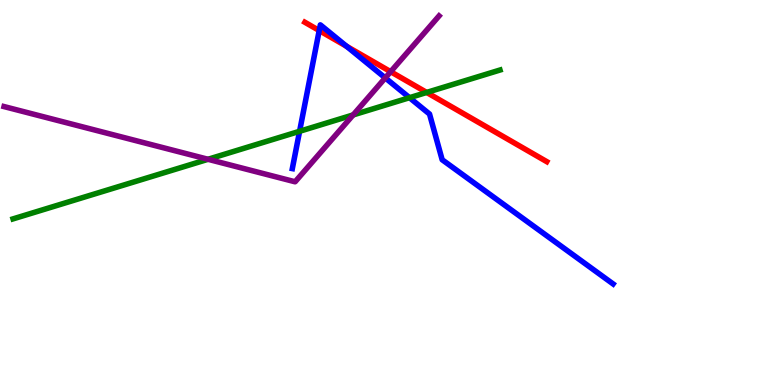[{'lines': ['blue', 'red'], 'intersections': [{'x': 4.12, 'y': 9.21}, {'x': 4.47, 'y': 8.8}]}, {'lines': ['green', 'red'], 'intersections': [{'x': 5.51, 'y': 7.6}]}, {'lines': ['purple', 'red'], 'intersections': [{'x': 5.04, 'y': 8.14}]}, {'lines': ['blue', 'green'], 'intersections': [{'x': 3.87, 'y': 6.59}, {'x': 5.28, 'y': 7.46}]}, {'lines': ['blue', 'purple'], 'intersections': [{'x': 4.97, 'y': 7.98}]}, {'lines': ['green', 'purple'], 'intersections': [{'x': 2.68, 'y': 5.86}, {'x': 4.56, 'y': 7.02}]}]